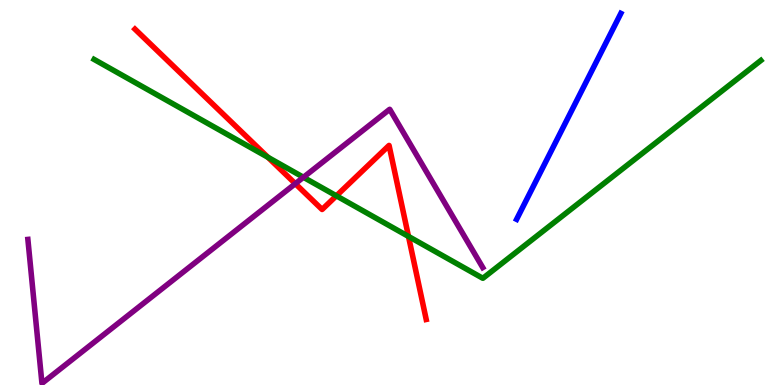[{'lines': ['blue', 'red'], 'intersections': []}, {'lines': ['green', 'red'], 'intersections': [{'x': 3.46, 'y': 5.91}, {'x': 4.34, 'y': 4.91}, {'x': 5.27, 'y': 3.86}]}, {'lines': ['purple', 'red'], 'intersections': [{'x': 3.81, 'y': 5.23}]}, {'lines': ['blue', 'green'], 'intersections': []}, {'lines': ['blue', 'purple'], 'intersections': []}, {'lines': ['green', 'purple'], 'intersections': [{'x': 3.92, 'y': 5.4}]}]